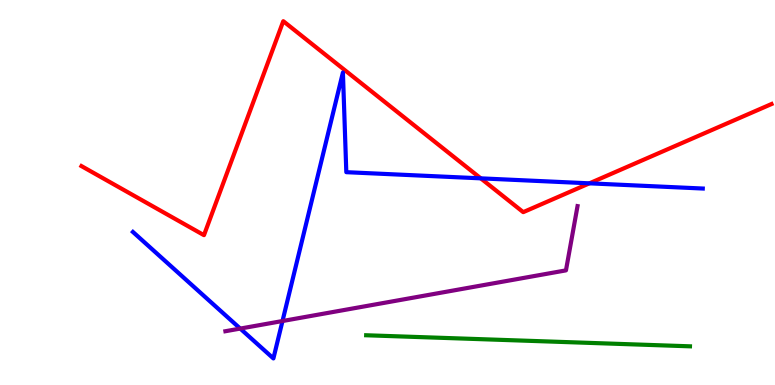[{'lines': ['blue', 'red'], 'intersections': [{'x': 6.2, 'y': 5.37}, {'x': 7.61, 'y': 5.24}]}, {'lines': ['green', 'red'], 'intersections': []}, {'lines': ['purple', 'red'], 'intersections': []}, {'lines': ['blue', 'green'], 'intersections': []}, {'lines': ['blue', 'purple'], 'intersections': [{'x': 3.1, 'y': 1.47}, {'x': 3.65, 'y': 1.66}]}, {'lines': ['green', 'purple'], 'intersections': []}]